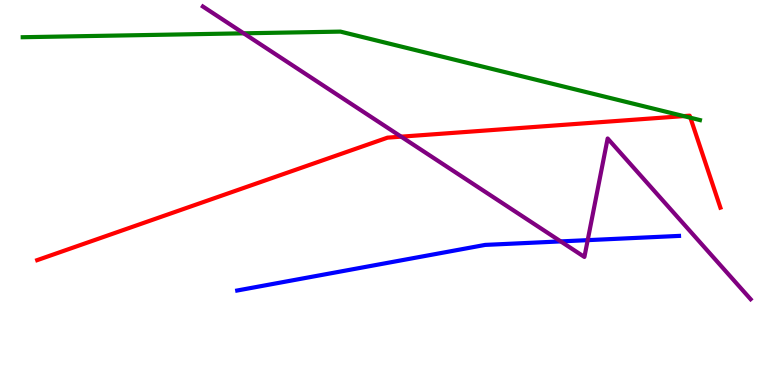[{'lines': ['blue', 'red'], 'intersections': []}, {'lines': ['green', 'red'], 'intersections': [{'x': 8.82, 'y': 6.98}, {'x': 8.91, 'y': 6.94}]}, {'lines': ['purple', 'red'], 'intersections': [{'x': 5.18, 'y': 6.45}]}, {'lines': ['blue', 'green'], 'intersections': []}, {'lines': ['blue', 'purple'], 'intersections': [{'x': 7.23, 'y': 3.73}, {'x': 7.58, 'y': 3.76}]}, {'lines': ['green', 'purple'], 'intersections': [{'x': 3.14, 'y': 9.13}]}]